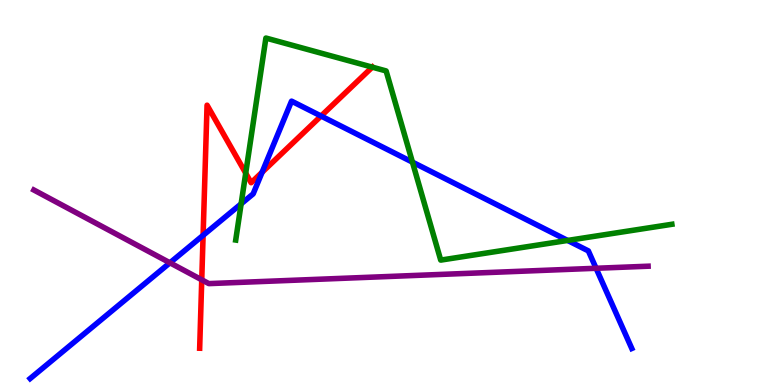[{'lines': ['blue', 'red'], 'intersections': [{'x': 2.62, 'y': 3.89}, {'x': 3.38, 'y': 5.53}, {'x': 4.14, 'y': 6.99}]}, {'lines': ['green', 'red'], 'intersections': [{'x': 3.17, 'y': 5.5}, {'x': 4.8, 'y': 8.26}]}, {'lines': ['purple', 'red'], 'intersections': [{'x': 2.6, 'y': 2.73}]}, {'lines': ['blue', 'green'], 'intersections': [{'x': 3.11, 'y': 4.71}, {'x': 5.32, 'y': 5.79}, {'x': 7.32, 'y': 3.75}]}, {'lines': ['blue', 'purple'], 'intersections': [{'x': 2.19, 'y': 3.17}, {'x': 7.69, 'y': 3.03}]}, {'lines': ['green', 'purple'], 'intersections': []}]